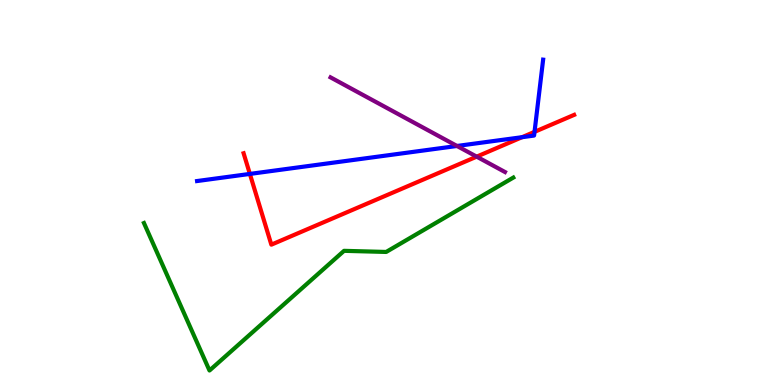[{'lines': ['blue', 'red'], 'intersections': [{'x': 3.22, 'y': 5.48}, {'x': 6.74, 'y': 6.44}, {'x': 6.9, 'y': 6.58}]}, {'lines': ['green', 'red'], 'intersections': []}, {'lines': ['purple', 'red'], 'intersections': [{'x': 6.15, 'y': 5.93}]}, {'lines': ['blue', 'green'], 'intersections': []}, {'lines': ['blue', 'purple'], 'intersections': [{'x': 5.9, 'y': 6.21}]}, {'lines': ['green', 'purple'], 'intersections': []}]